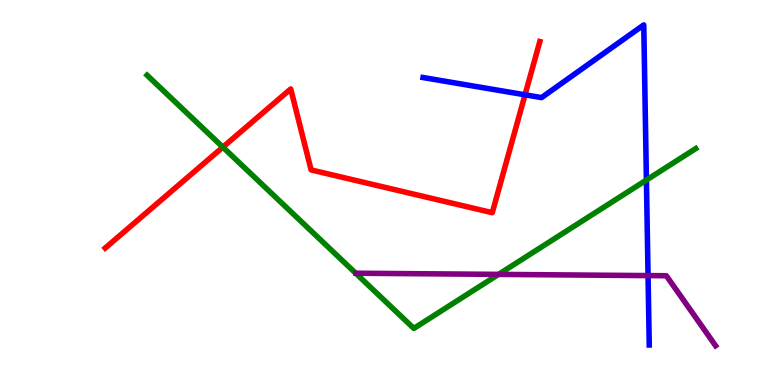[{'lines': ['blue', 'red'], 'intersections': [{'x': 6.77, 'y': 7.54}]}, {'lines': ['green', 'red'], 'intersections': [{'x': 2.88, 'y': 6.18}]}, {'lines': ['purple', 'red'], 'intersections': []}, {'lines': ['blue', 'green'], 'intersections': [{'x': 8.34, 'y': 5.32}]}, {'lines': ['blue', 'purple'], 'intersections': [{'x': 8.36, 'y': 2.84}]}, {'lines': ['green', 'purple'], 'intersections': [{'x': 6.43, 'y': 2.87}]}]